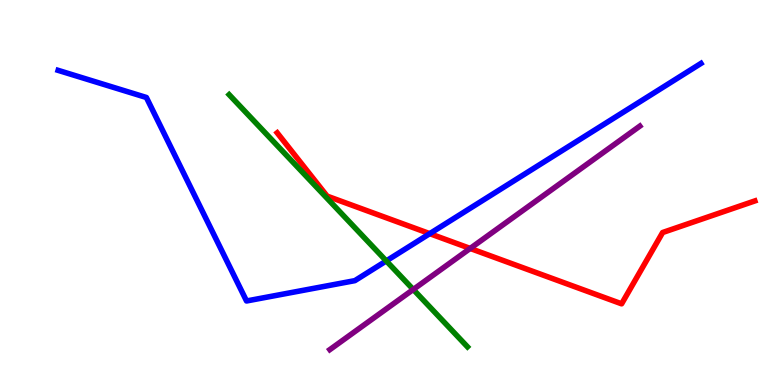[{'lines': ['blue', 'red'], 'intersections': [{'x': 5.54, 'y': 3.93}]}, {'lines': ['green', 'red'], 'intersections': []}, {'lines': ['purple', 'red'], 'intersections': [{'x': 6.07, 'y': 3.55}]}, {'lines': ['blue', 'green'], 'intersections': [{'x': 4.98, 'y': 3.22}]}, {'lines': ['blue', 'purple'], 'intersections': []}, {'lines': ['green', 'purple'], 'intersections': [{'x': 5.33, 'y': 2.48}]}]